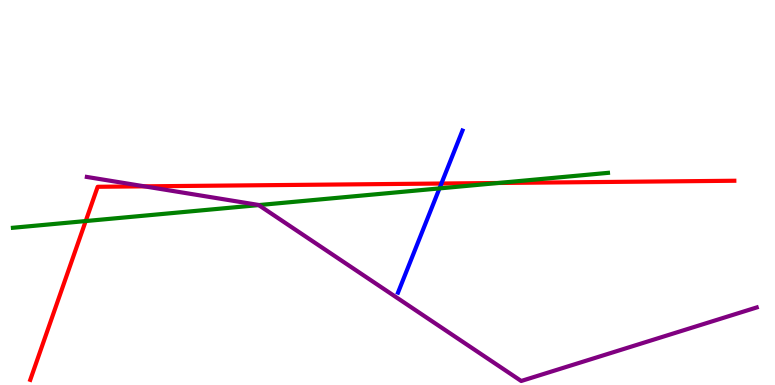[{'lines': ['blue', 'red'], 'intersections': [{'x': 5.7, 'y': 5.23}]}, {'lines': ['green', 'red'], 'intersections': [{'x': 1.11, 'y': 4.26}, {'x': 6.43, 'y': 5.25}]}, {'lines': ['purple', 'red'], 'intersections': [{'x': 1.86, 'y': 5.16}]}, {'lines': ['blue', 'green'], 'intersections': [{'x': 5.67, 'y': 5.11}]}, {'lines': ['blue', 'purple'], 'intersections': []}, {'lines': ['green', 'purple'], 'intersections': [{'x': 3.34, 'y': 4.67}]}]